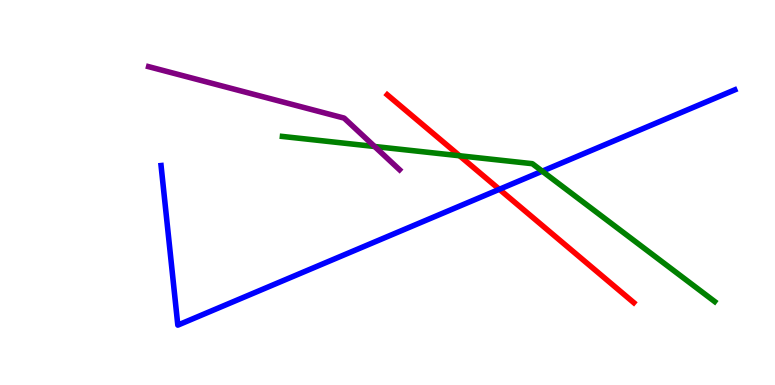[{'lines': ['blue', 'red'], 'intersections': [{'x': 6.44, 'y': 5.08}]}, {'lines': ['green', 'red'], 'intersections': [{'x': 5.93, 'y': 5.95}]}, {'lines': ['purple', 'red'], 'intersections': []}, {'lines': ['blue', 'green'], 'intersections': [{'x': 7.0, 'y': 5.55}]}, {'lines': ['blue', 'purple'], 'intersections': []}, {'lines': ['green', 'purple'], 'intersections': [{'x': 4.83, 'y': 6.2}]}]